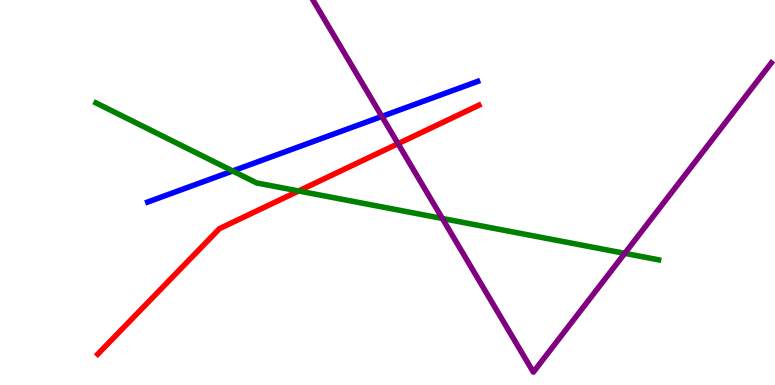[{'lines': ['blue', 'red'], 'intersections': []}, {'lines': ['green', 'red'], 'intersections': [{'x': 3.85, 'y': 5.04}]}, {'lines': ['purple', 'red'], 'intersections': [{'x': 5.14, 'y': 6.27}]}, {'lines': ['blue', 'green'], 'intersections': [{'x': 3.0, 'y': 5.56}]}, {'lines': ['blue', 'purple'], 'intersections': [{'x': 4.93, 'y': 6.98}]}, {'lines': ['green', 'purple'], 'intersections': [{'x': 5.71, 'y': 4.33}, {'x': 8.06, 'y': 3.42}]}]